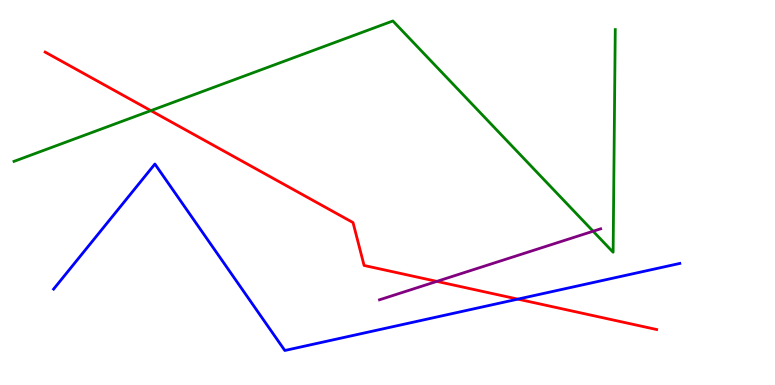[{'lines': ['blue', 'red'], 'intersections': [{'x': 6.68, 'y': 2.23}]}, {'lines': ['green', 'red'], 'intersections': [{'x': 1.95, 'y': 7.13}]}, {'lines': ['purple', 'red'], 'intersections': [{'x': 5.64, 'y': 2.69}]}, {'lines': ['blue', 'green'], 'intersections': []}, {'lines': ['blue', 'purple'], 'intersections': []}, {'lines': ['green', 'purple'], 'intersections': [{'x': 7.65, 'y': 3.99}]}]